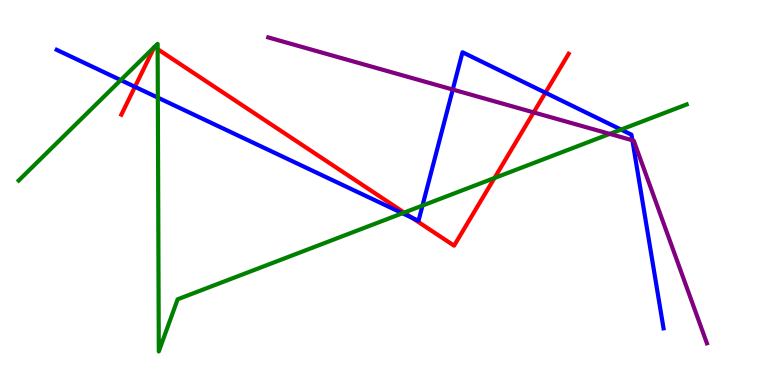[{'lines': ['blue', 'red'], 'intersections': [{'x': 1.74, 'y': 7.75}, {'x': 5.31, 'y': 4.35}, {'x': 7.04, 'y': 7.59}]}, {'lines': ['green', 'red'], 'intersections': [{'x': 1.99, 'y': 8.78}, {'x': 1.99, 'y': 8.78}, {'x': 2.03, 'y': 8.72}, {'x': 5.22, 'y': 4.48}, {'x': 6.38, 'y': 5.38}]}, {'lines': ['purple', 'red'], 'intersections': [{'x': 6.89, 'y': 7.08}]}, {'lines': ['blue', 'green'], 'intersections': [{'x': 1.56, 'y': 7.92}, {'x': 2.04, 'y': 7.46}, {'x': 5.19, 'y': 4.46}, {'x': 5.45, 'y': 4.66}, {'x': 8.01, 'y': 6.63}]}, {'lines': ['blue', 'purple'], 'intersections': [{'x': 5.84, 'y': 7.67}, {'x': 8.16, 'y': 6.36}]}, {'lines': ['green', 'purple'], 'intersections': [{'x': 7.87, 'y': 6.52}]}]